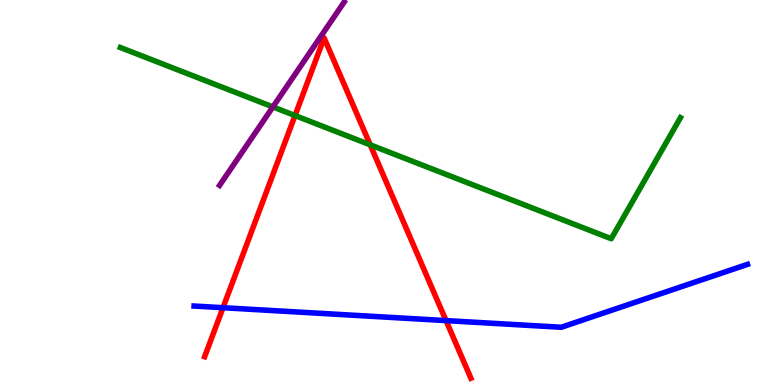[{'lines': ['blue', 'red'], 'intersections': [{'x': 2.88, 'y': 2.01}, {'x': 5.76, 'y': 1.67}]}, {'lines': ['green', 'red'], 'intersections': [{'x': 3.81, 'y': 7.0}, {'x': 4.78, 'y': 6.24}]}, {'lines': ['purple', 'red'], 'intersections': []}, {'lines': ['blue', 'green'], 'intersections': []}, {'lines': ['blue', 'purple'], 'intersections': []}, {'lines': ['green', 'purple'], 'intersections': [{'x': 3.52, 'y': 7.22}]}]